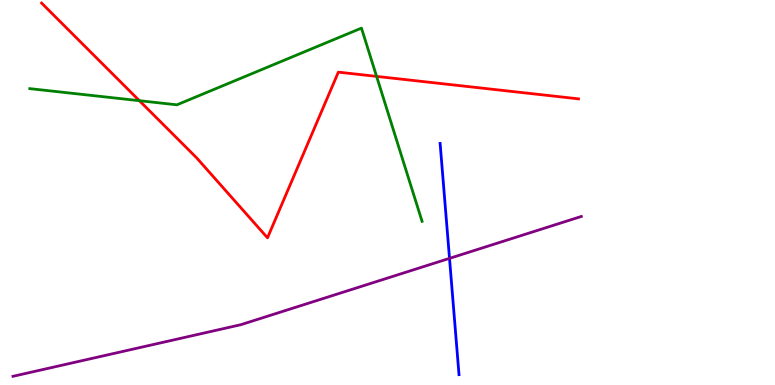[{'lines': ['blue', 'red'], 'intersections': []}, {'lines': ['green', 'red'], 'intersections': [{'x': 1.8, 'y': 7.38}, {'x': 4.86, 'y': 8.02}]}, {'lines': ['purple', 'red'], 'intersections': []}, {'lines': ['blue', 'green'], 'intersections': []}, {'lines': ['blue', 'purple'], 'intersections': [{'x': 5.8, 'y': 3.29}]}, {'lines': ['green', 'purple'], 'intersections': []}]